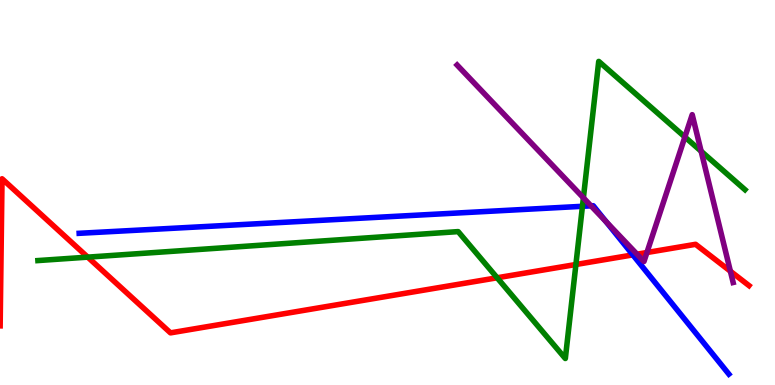[{'lines': ['blue', 'red'], 'intersections': [{'x': 8.17, 'y': 3.38}]}, {'lines': ['green', 'red'], 'intersections': [{'x': 1.13, 'y': 3.32}, {'x': 6.41, 'y': 2.79}, {'x': 7.43, 'y': 3.13}]}, {'lines': ['purple', 'red'], 'intersections': [{'x': 8.22, 'y': 3.4}, {'x': 8.35, 'y': 3.44}, {'x': 9.42, 'y': 2.96}]}, {'lines': ['blue', 'green'], 'intersections': [{'x': 7.52, 'y': 4.64}]}, {'lines': ['blue', 'purple'], 'intersections': [{'x': 7.63, 'y': 4.65}, {'x': 7.82, 'y': 4.24}]}, {'lines': ['green', 'purple'], 'intersections': [{'x': 7.53, 'y': 4.86}, {'x': 8.84, 'y': 6.44}, {'x': 9.05, 'y': 6.07}]}]